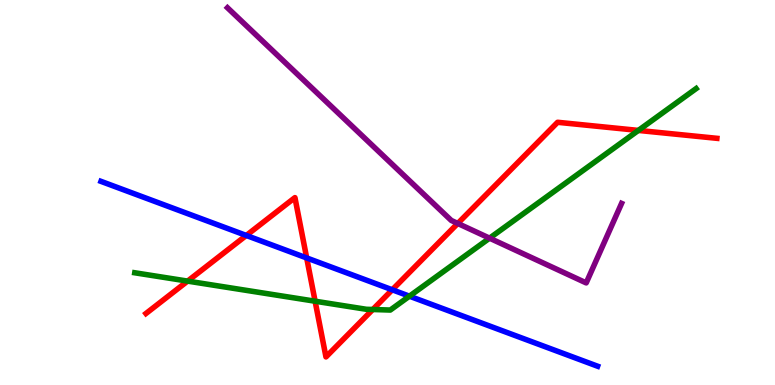[{'lines': ['blue', 'red'], 'intersections': [{'x': 3.18, 'y': 3.88}, {'x': 3.96, 'y': 3.3}, {'x': 5.06, 'y': 2.47}]}, {'lines': ['green', 'red'], 'intersections': [{'x': 2.42, 'y': 2.7}, {'x': 4.07, 'y': 2.18}, {'x': 4.81, 'y': 1.96}, {'x': 8.24, 'y': 6.61}]}, {'lines': ['purple', 'red'], 'intersections': [{'x': 5.91, 'y': 4.2}]}, {'lines': ['blue', 'green'], 'intersections': [{'x': 5.28, 'y': 2.31}]}, {'lines': ['blue', 'purple'], 'intersections': []}, {'lines': ['green', 'purple'], 'intersections': [{'x': 6.32, 'y': 3.81}]}]